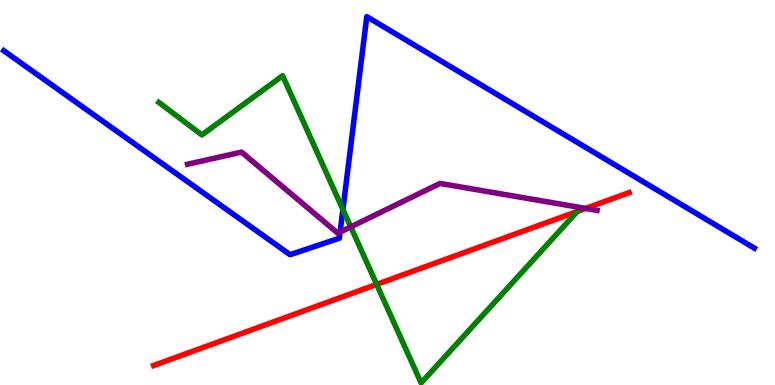[{'lines': ['blue', 'red'], 'intersections': []}, {'lines': ['green', 'red'], 'intersections': [{'x': 4.86, 'y': 2.61}, {'x': 7.45, 'y': 4.51}]}, {'lines': ['purple', 'red'], 'intersections': [{'x': 7.56, 'y': 4.59}]}, {'lines': ['blue', 'green'], 'intersections': [{'x': 4.42, 'y': 4.56}]}, {'lines': ['blue', 'purple'], 'intersections': [{'x': 4.39, 'y': 3.97}]}, {'lines': ['green', 'purple'], 'intersections': [{'x': 4.53, 'y': 4.11}]}]